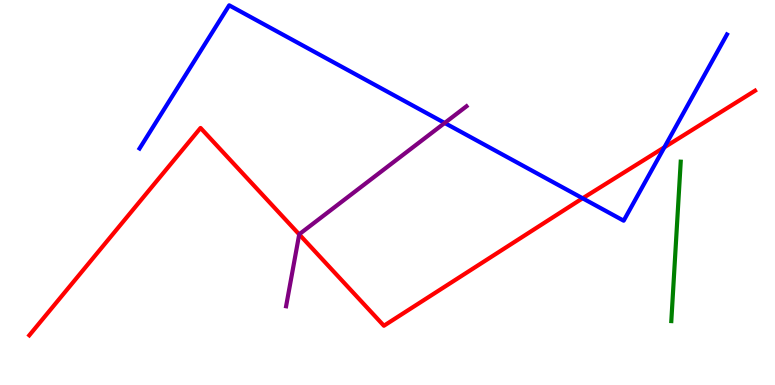[{'lines': ['blue', 'red'], 'intersections': [{'x': 7.52, 'y': 4.85}, {'x': 8.57, 'y': 6.17}]}, {'lines': ['green', 'red'], 'intersections': []}, {'lines': ['purple', 'red'], 'intersections': [{'x': 3.86, 'y': 3.91}]}, {'lines': ['blue', 'green'], 'intersections': []}, {'lines': ['blue', 'purple'], 'intersections': [{'x': 5.74, 'y': 6.81}]}, {'lines': ['green', 'purple'], 'intersections': []}]